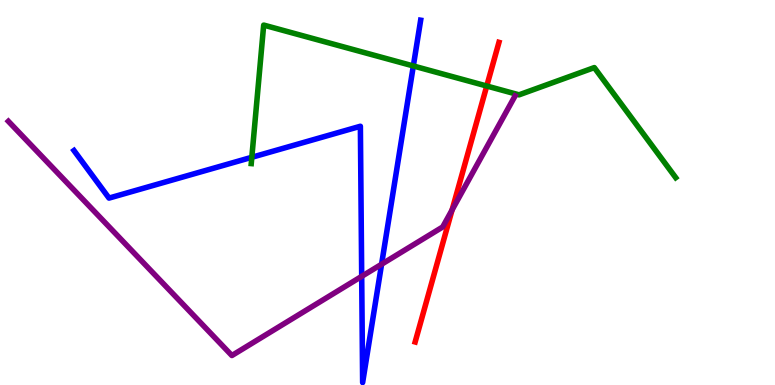[{'lines': ['blue', 'red'], 'intersections': []}, {'lines': ['green', 'red'], 'intersections': [{'x': 6.28, 'y': 7.77}]}, {'lines': ['purple', 'red'], 'intersections': [{'x': 5.83, 'y': 4.55}]}, {'lines': ['blue', 'green'], 'intersections': [{'x': 3.25, 'y': 5.91}, {'x': 5.33, 'y': 8.29}]}, {'lines': ['blue', 'purple'], 'intersections': [{'x': 4.67, 'y': 2.82}, {'x': 4.92, 'y': 3.14}]}, {'lines': ['green', 'purple'], 'intersections': []}]